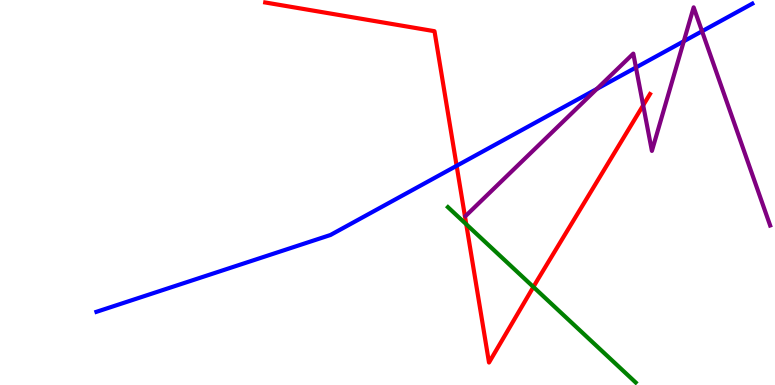[{'lines': ['blue', 'red'], 'intersections': [{'x': 5.89, 'y': 5.69}]}, {'lines': ['green', 'red'], 'intersections': [{'x': 6.02, 'y': 4.17}, {'x': 6.88, 'y': 2.55}]}, {'lines': ['purple', 'red'], 'intersections': [{'x': 8.3, 'y': 7.26}]}, {'lines': ['blue', 'green'], 'intersections': []}, {'lines': ['blue', 'purple'], 'intersections': [{'x': 7.7, 'y': 7.69}, {'x': 8.21, 'y': 8.25}, {'x': 8.82, 'y': 8.93}, {'x': 9.06, 'y': 9.19}]}, {'lines': ['green', 'purple'], 'intersections': []}]